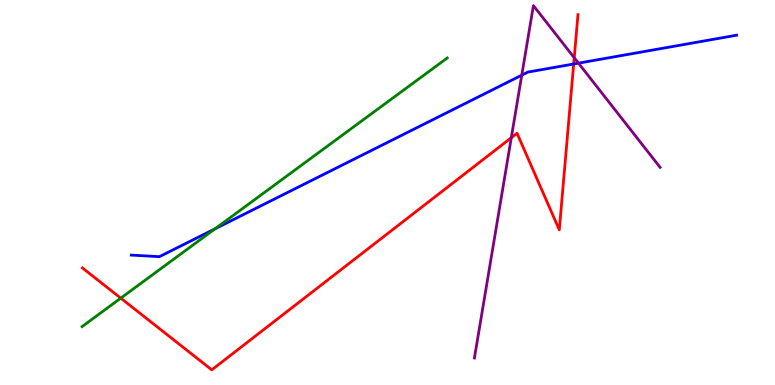[{'lines': ['blue', 'red'], 'intersections': [{'x': 7.4, 'y': 8.34}]}, {'lines': ['green', 'red'], 'intersections': [{'x': 1.56, 'y': 2.26}]}, {'lines': ['purple', 'red'], 'intersections': [{'x': 6.6, 'y': 6.42}, {'x': 7.41, 'y': 8.5}]}, {'lines': ['blue', 'green'], 'intersections': [{'x': 2.77, 'y': 4.06}]}, {'lines': ['blue', 'purple'], 'intersections': [{'x': 6.73, 'y': 8.05}, {'x': 7.46, 'y': 8.36}]}, {'lines': ['green', 'purple'], 'intersections': []}]